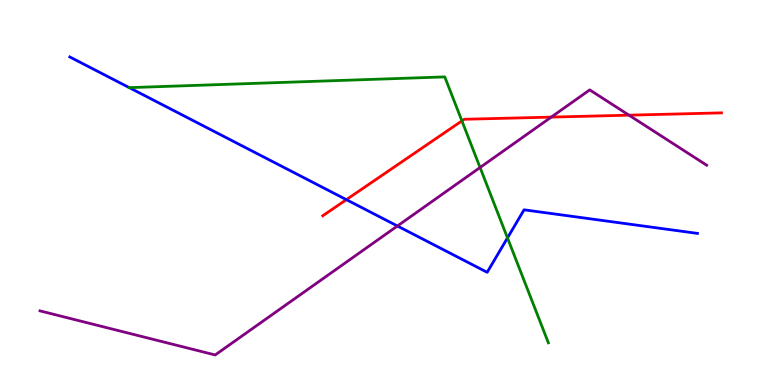[{'lines': ['blue', 'red'], 'intersections': [{'x': 4.47, 'y': 4.81}]}, {'lines': ['green', 'red'], 'intersections': [{'x': 5.96, 'y': 6.86}]}, {'lines': ['purple', 'red'], 'intersections': [{'x': 7.11, 'y': 6.96}, {'x': 8.12, 'y': 7.01}]}, {'lines': ['blue', 'green'], 'intersections': [{'x': 1.67, 'y': 7.72}, {'x': 6.55, 'y': 3.82}]}, {'lines': ['blue', 'purple'], 'intersections': [{'x': 5.13, 'y': 4.13}]}, {'lines': ['green', 'purple'], 'intersections': [{'x': 6.19, 'y': 5.65}]}]